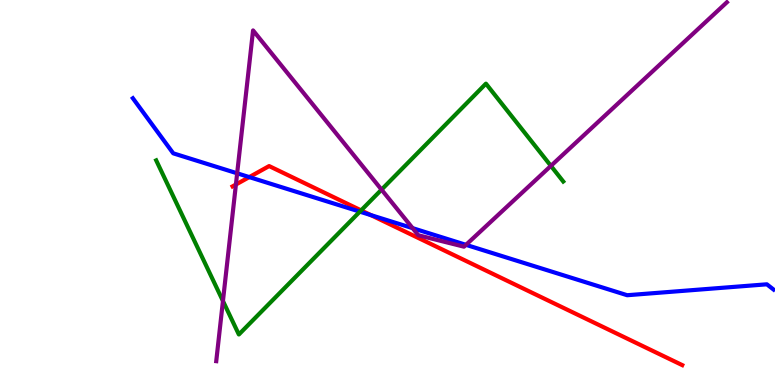[{'lines': ['blue', 'red'], 'intersections': [{'x': 3.22, 'y': 5.4}, {'x': 4.79, 'y': 4.41}]}, {'lines': ['green', 'red'], 'intersections': [{'x': 4.66, 'y': 4.54}]}, {'lines': ['purple', 'red'], 'intersections': [{'x': 3.04, 'y': 5.21}]}, {'lines': ['blue', 'green'], 'intersections': [{'x': 4.64, 'y': 4.5}]}, {'lines': ['blue', 'purple'], 'intersections': [{'x': 3.06, 'y': 5.5}, {'x': 5.32, 'y': 4.07}, {'x': 6.01, 'y': 3.64}]}, {'lines': ['green', 'purple'], 'intersections': [{'x': 2.88, 'y': 2.18}, {'x': 4.92, 'y': 5.07}, {'x': 7.11, 'y': 5.69}]}]